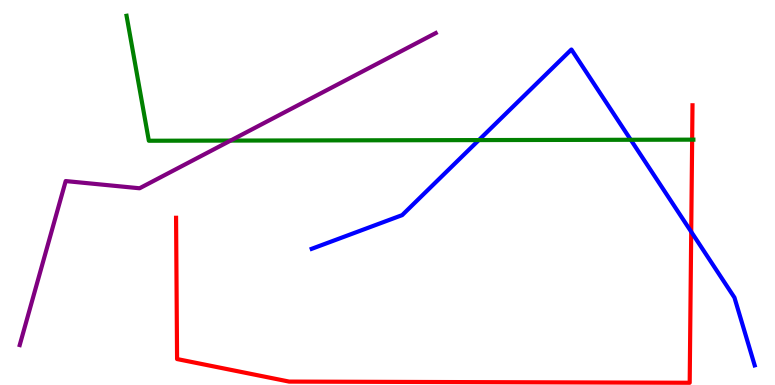[{'lines': ['blue', 'red'], 'intersections': [{'x': 8.92, 'y': 3.98}]}, {'lines': ['green', 'red'], 'intersections': [{'x': 8.93, 'y': 6.37}]}, {'lines': ['purple', 'red'], 'intersections': []}, {'lines': ['blue', 'green'], 'intersections': [{'x': 6.18, 'y': 6.36}, {'x': 8.14, 'y': 6.37}]}, {'lines': ['blue', 'purple'], 'intersections': []}, {'lines': ['green', 'purple'], 'intersections': [{'x': 2.98, 'y': 6.35}]}]